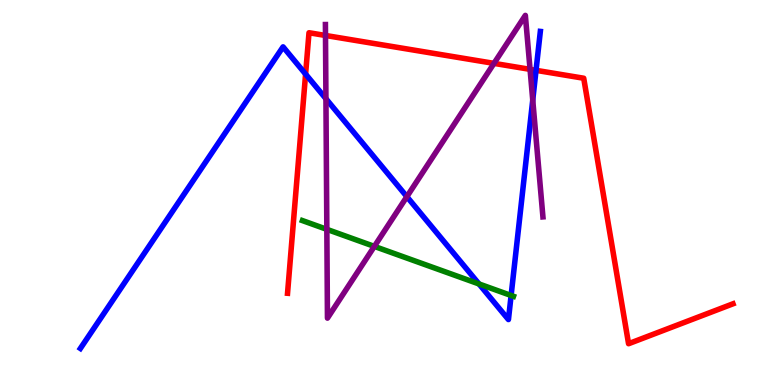[{'lines': ['blue', 'red'], 'intersections': [{'x': 3.94, 'y': 8.07}, {'x': 6.92, 'y': 8.17}]}, {'lines': ['green', 'red'], 'intersections': []}, {'lines': ['purple', 'red'], 'intersections': [{'x': 4.2, 'y': 9.08}, {'x': 6.37, 'y': 8.35}, {'x': 6.84, 'y': 8.2}]}, {'lines': ['blue', 'green'], 'intersections': [{'x': 6.18, 'y': 2.62}, {'x': 6.59, 'y': 2.33}]}, {'lines': ['blue', 'purple'], 'intersections': [{'x': 4.21, 'y': 7.44}, {'x': 5.25, 'y': 4.89}, {'x': 6.87, 'y': 7.4}]}, {'lines': ['green', 'purple'], 'intersections': [{'x': 4.22, 'y': 4.04}, {'x': 4.83, 'y': 3.6}]}]